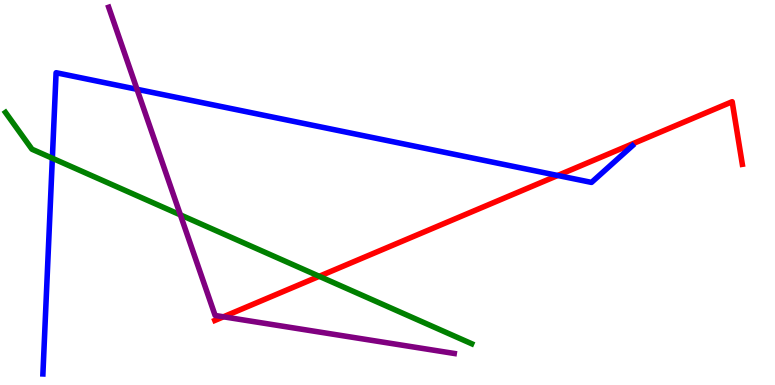[{'lines': ['blue', 'red'], 'intersections': [{'x': 7.2, 'y': 5.44}]}, {'lines': ['green', 'red'], 'intersections': [{'x': 4.12, 'y': 2.82}]}, {'lines': ['purple', 'red'], 'intersections': [{'x': 2.88, 'y': 1.77}]}, {'lines': ['blue', 'green'], 'intersections': [{'x': 0.675, 'y': 5.89}]}, {'lines': ['blue', 'purple'], 'intersections': [{'x': 1.77, 'y': 7.68}]}, {'lines': ['green', 'purple'], 'intersections': [{'x': 2.33, 'y': 4.42}]}]